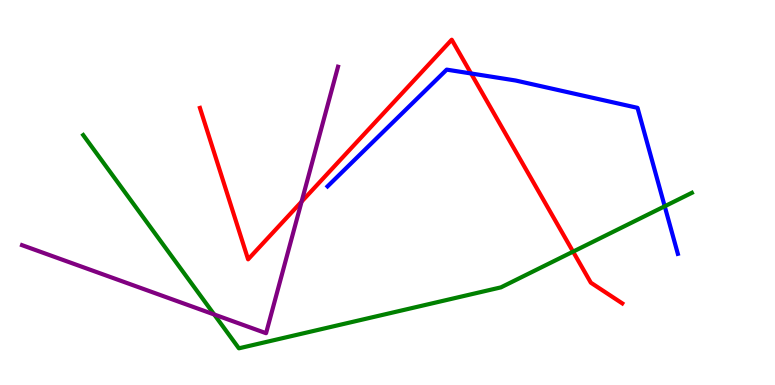[{'lines': ['blue', 'red'], 'intersections': [{'x': 6.08, 'y': 8.09}]}, {'lines': ['green', 'red'], 'intersections': [{'x': 7.39, 'y': 3.46}]}, {'lines': ['purple', 'red'], 'intersections': [{'x': 3.89, 'y': 4.76}]}, {'lines': ['blue', 'green'], 'intersections': [{'x': 8.58, 'y': 4.64}]}, {'lines': ['blue', 'purple'], 'intersections': []}, {'lines': ['green', 'purple'], 'intersections': [{'x': 2.76, 'y': 1.83}]}]